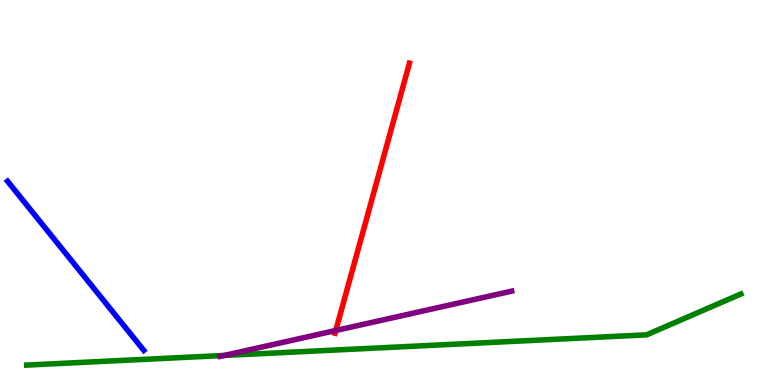[{'lines': ['blue', 'red'], 'intersections': []}, {'lines': ['green', 'red'], 'intersections': []}, {'lines': ['purple', 'red'], 'intersections': [{'x': 4.33, 'y': 1.42}]}, {'lines': ['blue', 'green'], 'intersections': []}, {'lines': ['blue', 'purple'], 'intersections': []}, {'lines': ['green', 'purple'], 'intersections': [{'x': 2.89, 'y': 0.768}]}]